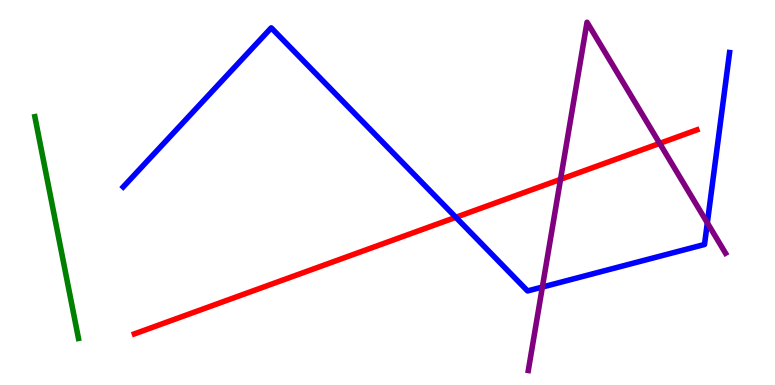[{'lines': ['blue', 'red'], 'intersections': [{'x': 5.88, 'y': 4.36}]}, {'lines': ['green', 'red'], 'intersections': []}, {'lines': ['purple', 'red'], 'intersections': [{'x': 7.23, 'y': 5.34}, {'x': 8.51, 'y': 6.28}]}, {'lines': ['blue', 'green'], 'intersections': []}, {'lines': ['blue', 'purple'], 'intersections': [{'x': 7.0, 'y': 2.54}, {'x': 9.13, 'y': 4.21}]}, {'lines': ['green', 'purple'], 'intersections': []}]